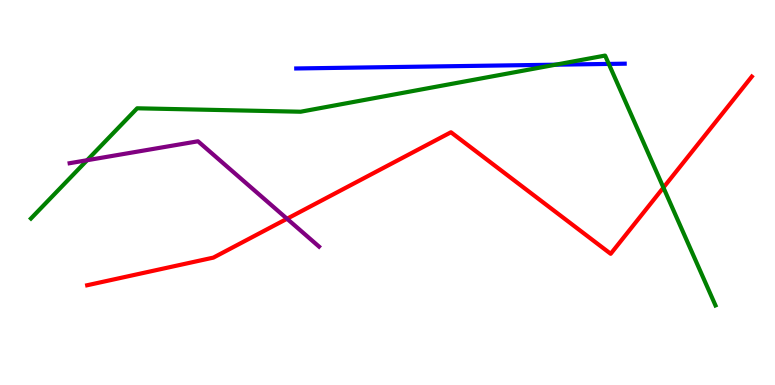[{'lines': ['blue', 'red'], 'intersections': []}, {'lines': ['green', 'red'], 'intersections': [{'x': 8.56, 'y': 5.13}]}, {'lines': ['purple', 'red'], 'intersections': [{'x': 3.7, 'y': 4.32}]}, {'lines': ['blue', 'green'], 'intersections': [{'x': 7.17, 'y': 8.32}, {'x': 7.86, 'y': 8.34}]}, {'lines': ['blue', 'purple'], 'intersections': []}, {'lines': ['green', 'purple'], 'intersections': [{'x': 1.12, 'y': 5.84}]}]